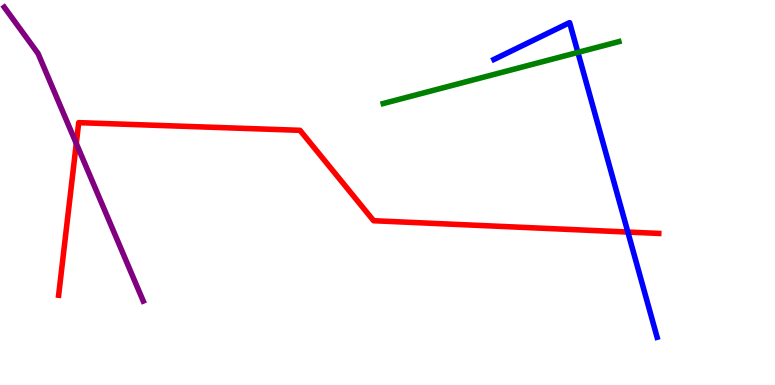[{'lines': ['blue', 'red'], 'intersections': [{'x': 8.1, 'y': 3.97}]}, {'lines': ['green', 'red'], 'intersections': []}, {'lines': ['purple', 'red'], 'intersections': [{'x': 0.984, 'y': 6.27}]}, {'lines': ['blue', 'green'], 'intersections': [{'x': 7.46, 'y': 8.64}]}, {'lines': ['blue', 'purple'], 'intersections': []}, {'lines': ['green', 'purple'], 'intersections': []}]